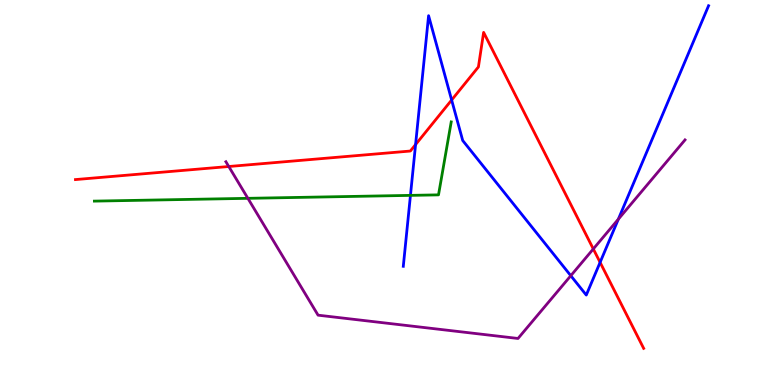[{'lines': ['blue', 'red'], 'intersections': [{'x': 5.36, 'y': 6.24}, {'x': 5.83, 'y': 7.4}, {'x': 7.74, 'y': 3.19}]}, {'lines': ['green', 'red'], 'intersections': []}, {'lines': ['purple', 'red'], 'intersections': [{'x': 2.95, 'y': 5.68}, {'x': 7.66, 'y': 3.53}]}, {'lines': ['blue', 'green'], 'intersections': [{'x': 5.3, 'y': 4.93}]}, {'lines': ['blue', 'purple'], 'intersections': [{'x': 7.37, 'y': 2.84}, {'x': 7.98, 'y': 4.31}]}, {'lines': ['green', 'purple'], 'intersections': [{'x': 3.2, 'y': 4.85}]}]